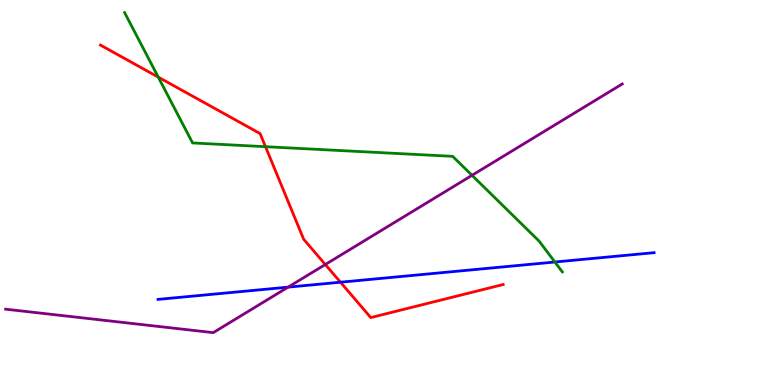[{'lines': ['blue', 'red'], 'intersections': [{'x': 4.39, 'y': 2.67}]}, {'lines': ['green', 'red'], 'intersections': [{'x': 2.04, 'y': 8.0}, {'x': 3.43, 'y': 6.19}]}, {'lines': ['purple', 'red'], 'intersections': [{'x': 4.2, 'y': 3.13}]}, {'lines': ['blue', 'green'], 'intersections': [{'x': 7.16, 'y': 3.19}]}, {'lines': ['blue', 'purple'], 'intersections': [{'x': 3.72, 'y': 2.54}]}, {'lines': ['green', 'purple'], 'intersections': [{'x': 6.09, 'y': 5.45}]}]